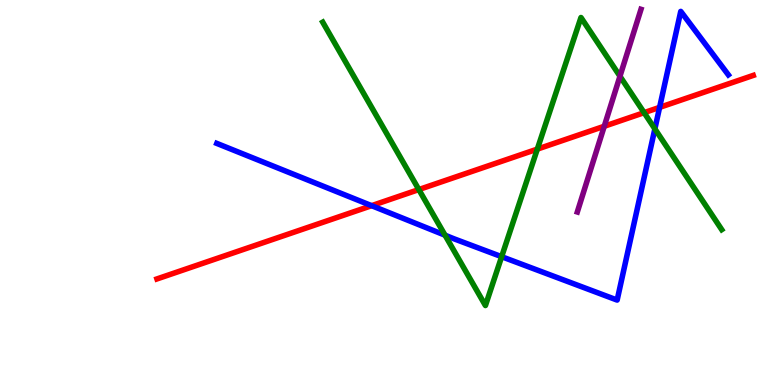[{'lines': ['blue', 'red'], 'intersections': [{'x': 4.8, 'y': 4.66}, {'x': 8.51, 'y': 7.21}]}, {'lines': ['green', 'red'], 'intersections': [{'x': 5.4, 'y': 5.08}, {'x': 6.93, 'y': 6.13}, {'x': 8.31, 'y': 7.07}]}, {'lines': ['purple', 'red'], 'intersections': [{'x': 7.8, 'y': 6.72}]}, {'lines': ['blue', 'green'], 'intersections': [{'x': 5.74, 'y': 3.89}, {'x': 6.47, 'y': 3.33}, {'x': 8.45, 'y': 6.65}]}, {'lines': ['blue', 'purple'], 'intersections': []}, {'lines': ['green', 'purple'], 'intersections': [{'x': 8.0, 'y': 8.02}]}]